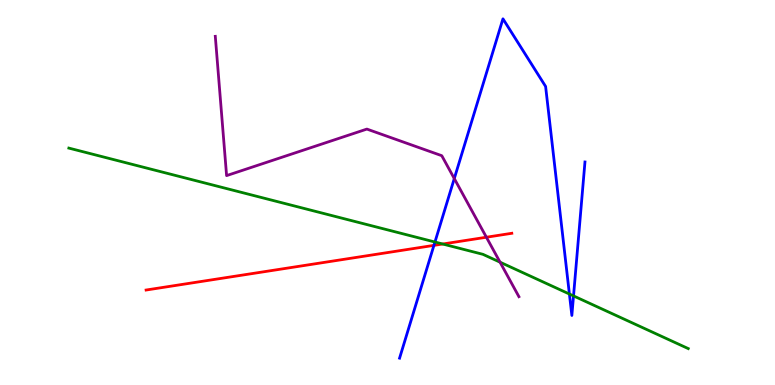[{'lines': ['blue', 'red'], 'intersections': [{'x': 5.6, 'y': 3.63}]}, {'lines': ['green', 'red'], 'intersections': [{'x': 5.71, 'y': 3.66}]}, {'lines': ['purple', 'red'], 'intersections': [{'x': 6.28, 'y': 3.84}]}, {'lines': ['blue', 'green'], 'intersections': [{'x': 5.61, 'y': 3.71}, {'x': 7.35, 'y': 2.36}, {'x': 7.4, 'y': 2.31}]}, {'lines': ['blue', 'purple'], 'intersections': [{'x': 5.86, 'y': 5.36}]}, {'lines': ['green', 'purple'], 'intersections': [{'x': 6.45, 'y': 3.19}]}]